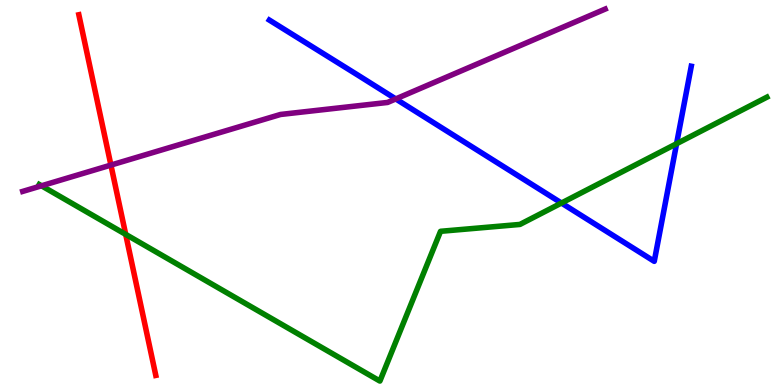[{'lines': ['blue', 'red'], 'intersections': []}, {'lines': ['green', 'red'], 'intersections': [{'x': 1.62, 'y': 3.91}]}, {'lines': ['purple', 'red'], 'intersections': [{'x': 1.43, 'y': 5.71}]}, {'lines': ['blue', 'green'], 'intersections': [{'x': 7.24, 'y': 4.73}, {'x': 8.73, 'y': 6.27}]}, {'lines': ['blue', 'purple'], 'intersections': [{'x': 5.11, 'y': 7.43}]}, {'lines': ['green', 'purple'], 'intersections': [{'x': 0.536, 'y': 5.17}]}]